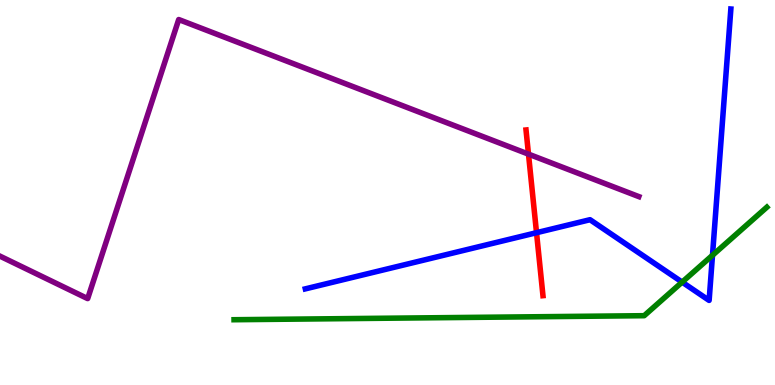[{'lines': ['blue', 'red'], 'intersections': [{'x': 6.92, 'y': 3.96}]}, {'lines': ['green', 'red'], 'intersections': []}, {'lines': ['purple', 'red'], 'intersections': [{'x': 6.82, 'y': 6.0}]}, {'lines': ['blue', 'green'], 'intersections': [{'x': 8.8, 'y': 2.67}, {'x': 9.19, 'y': 3.37}]}, {'lines': ['blue', 'purple'], 'intersections': []}, {'lines': ['green', 'purple'], 'intersections': []}]